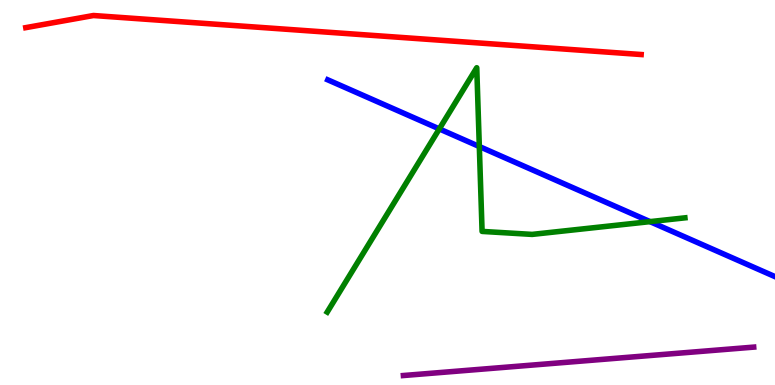[{'lines': ['blue', 'red'], 'intersections': []}, {'lines': ['green', 'red'], 'intersections': []}, {'lines': ['purple', 'red'], 'intersections': []}, {'lines': ['blue', 'green'], 'intersections': [{'x': 5.67, 'y': 6.65}, {'x': 6.18, 'y': 6.19}, {'x': 8.39, 'y': 4.24}]}, {'lines': ['blue', 'purple'], 'intersections': []}, {'lines': ['green', 'purple'], 'intersections': []}]